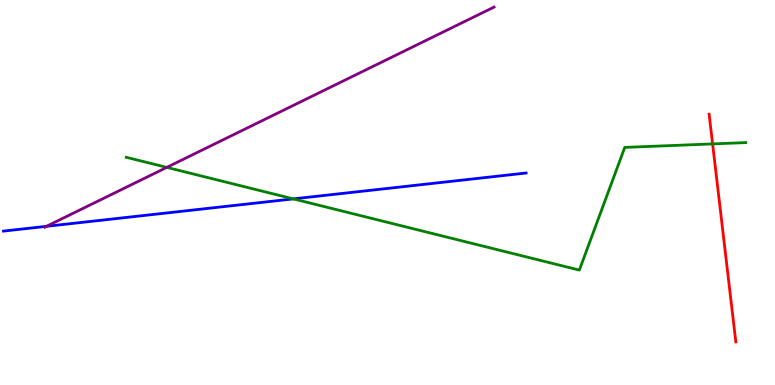[{'lines': ['blue', 'red'], 'intersections': []}, {'lines': ['green', 'red'], 'intersections': [{'x': 9.19, 'y': 6.26}]}, {'lines': ['purple', 'red'], 'intersections': []}, {'lines': ['blue', 'green'], 'intersections': [{'x': 3.79, 'y': 4.83}]}, {'lines': ['blue', 'purple'], 'intersections': [{'x': 0.599, 'y': 4.12}]}, {'lines': ['green', 'purple'], 'intersections': [{'x': 2.15, 'y': 5.65}]}]